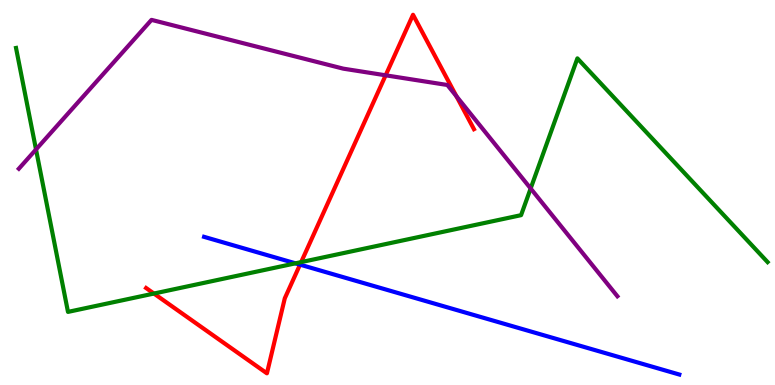[{'lines': ['blue', 'red'], 'intersections': [{'x': 3.87, 'y': 3.13}]}, {'lines': ['green', 'red'], 'intersections': [{'x': 1.99, 'y': 2.38}, {'x': 3.89, 'y': 3.19}]}, {'lines': ['purple', 'red'], 'intersections': [{'x': 4.98, 'y': 8.04}, {'x': 5.89, 'y': 7.5}]}, {'lines': ['blue', 'green'], 'intersections': [{'x': 3.81, 'y': 3.16}]}, {'lines': ['blue', 'purple'], 'intersections': []}, {'lines': ['green', 'purple'], 'intersections': [{'x': 0.465, 'y': 6.12}, {'x': 6.85, 'y': 5.1}]}]